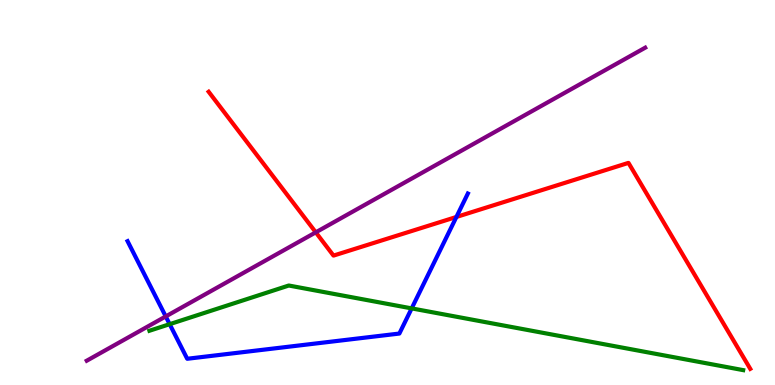[{'lines': ['blue', 'red'], 'intersections': [{'x': 5.89, 'y': 4.36}]}, {'lines': ['green', 'red'], 'intersections': []}, {'lines': ['purple', 'red'], 'intersections': [{'x': 4.07, 'y': 3.97}]}, {'lines': ['blue', 'green'], 'intersections': [{'x': 2.19, 'y': 1.58}, {'x': 5.31, 'y': 1.99}]}, {'lines': ['blue', 'purple'], 'intersections': [{'x': 2.14, 'y': 1.78}]}, {'lines': ['green', 'purple'], 'intersections': []}]